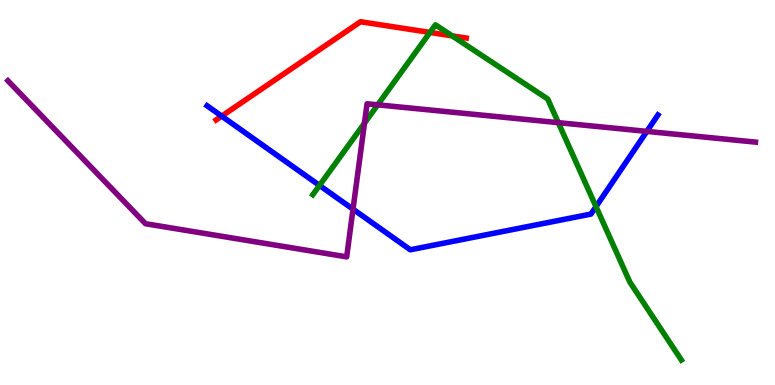[{'lines': ['blue', 'red'], 'intersections': [{'x': 2.86, 'y': 6.98}]}, {'lines': ['green', 'red'], 'intersections': [{'x': 5.55, 'y': 9.16}, {'x': 5.83, 'y': 9.07}]}, {'lines': ['purple', 'red'], 'intersections': []}, {'lines': ['blue', 'green'], 'intersections': [{'x': 4.12, 'y': 5.18}, {'x': 7.69, 'y': 4.63}]}, {'lines': ['blue', 'purple'], 'intersections': [{'x': 4.56, 'y': 4.57}, {'x': 8.35, 'y': 6.59}]}, {'lines': ['green', 'purple'], 'intersections': [{'x': 4.7, 'y': 6.8}, {'x': 4.87, 'y': 7.28}, {'x': 7.2, 'y': 6.81}]}]